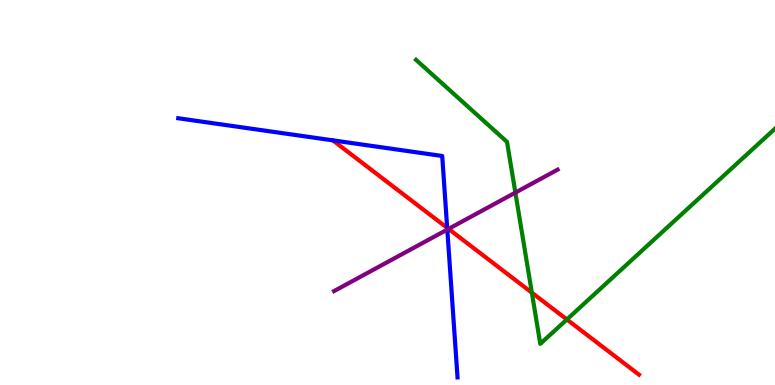[{'lines': ['blue', 'red'], 'intersections': [{'x': 5.77, 'y': 4.08}]}, {'lines': ['green', 'red'], 'intersections': [{'x': 6.86, 'y': 2.4}, {'x': 7.31, 'y': 1.7}]}, {'lines': ['purple', 'red'], 'intersections': [{'x': 5.79, 'y': 4.05}]}, {'lines': ['blue', 'green'], 'intersections': []}, {'lines': ['blue', 'purple'], 'intersections': [{'x': 5.77, 'y': 4.04}]}, {'lines': ['green', 'purple'], 'intersections': [{'x': 6.65, 'y': 5.0}]}]